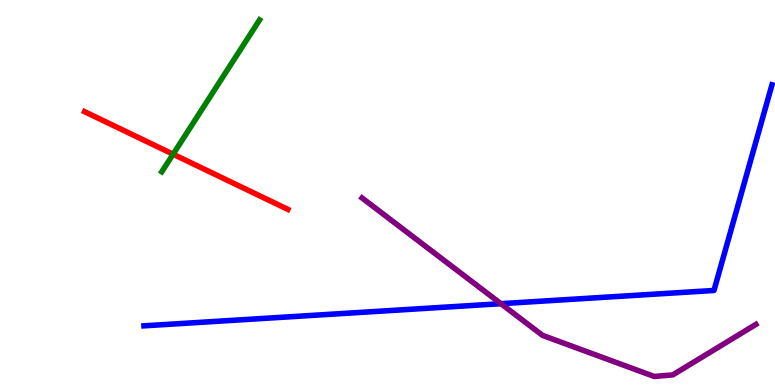[{'lines': ['blue', 'red'], 'intersections': []}, {'lines': ['green', 'red'], 'intersections': [{'x': 2.23, 'y': 5.99}]}, {'lines': ['purple', 'red'], 'intersections': []}, {'lines': ['blue', 'green'], 'intersections': []}, {'lines': ['blue', 'purple'], 'intersections': [{'x': 6.46, 'y': 2.11}]}, {'lines': ['green', 'purple'], 'intersections': []}]